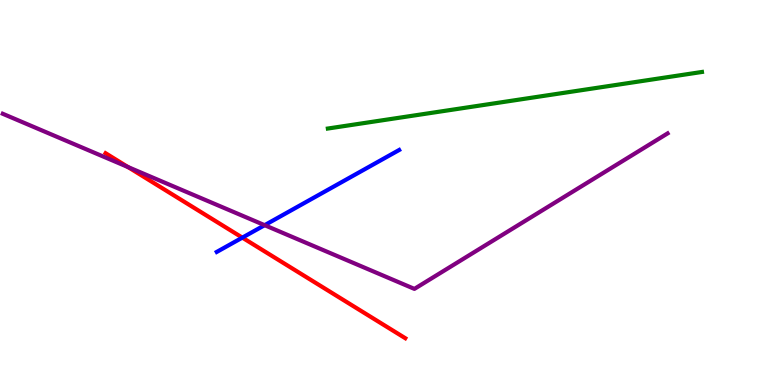[{'lines': ['blue', 'red'], 'intersections': [{'x': 3.13, 'y': 3.83}]}, {'lines': ['green', 'red'], 'intersections': []}, {'lines': ['purple', 'red'], 'intersections': [{'x': 1.65, 'y': 5.66}]}, {'lines': ['blue', 'green'], 'intersections': []}, {'lines': ['blue', 'purple'], 'intersections': [{'x': 3.41, 'y': 4.15}]}, {'lines': ['green', 'purple'], 'intersections': []}]